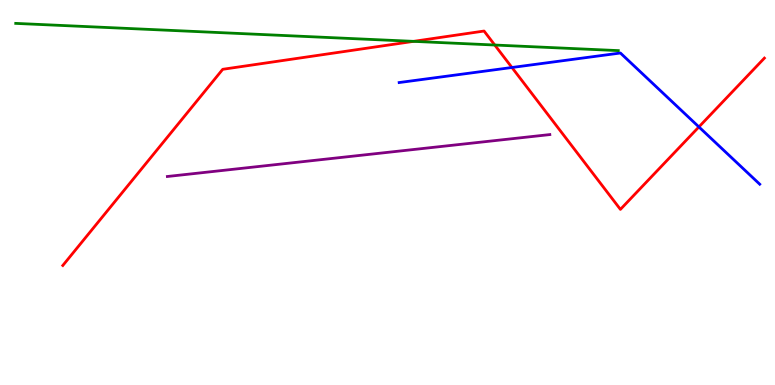[{'lines': ['blue', 'red'], 'intersections': [{'x': 6.61, 'y': 8.25}, {'x': 9.02, 'y': 6.7}]}, {'lines': ['green', 'red'], 'intersections': [{'x': 5.34, 'y': 8.93}, {'x': 6.38, 'y': 8.83}]}, {'lines': ['purple', 'red'], 'intersections': []}, {'lines': ['blue', 'green'], 'intersections': []}, {'lines': ['blue', 'purple'], 'intersections': []}, {'lines': ['green', 'purple'], 'intersections': []}]